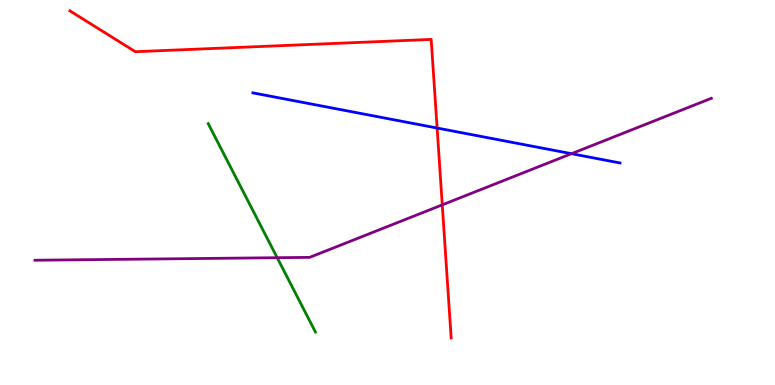[{'lines': ['blue', 'red'], 'intersections': [{'x': 5.64, 'y': 6.67}]}, {'lines': ['green', 'red'], 'intersections': []}, {'lines': ['purple', 'red'], 'intersections': [{'x': 5.71, 'y': 4.68}]}, {'lines': ['blue', 'green'], 'intersections': []}, {'lines': ['blue', 'purple'], 'intersections': [{'x': 7.37, 'y': 6.01}]}, {'lines': ['green', 'purple'], 'intersections': [{'x': 3.58, 'y': 3.31}]}]